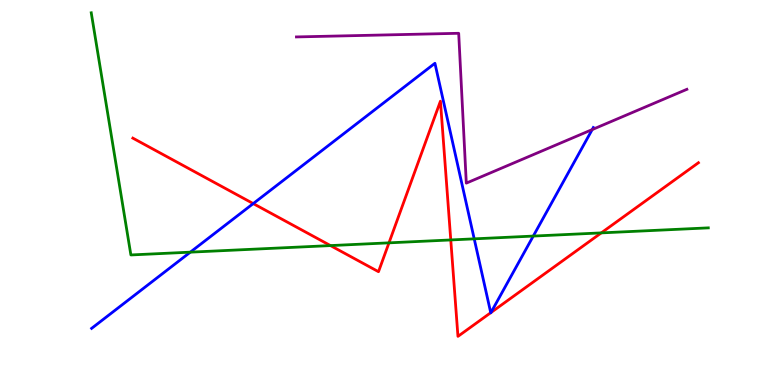[{'lines': ['blue', 'red'], 'intersections': [{'x': 3.27, 'y': 4.71}, {'x': 6.33, 'y': 1.88}, {'x': 6.34, 'y': 1.88}]}, {'lines': ['green', 'red'], 'intersections': [{'x': 4.26, 'y': 3.62}, {'x': 5.02, 'y': 3.69}, {'x': 5.82, 'y': 3.77}, {'x': 7.76, 'y': 3.95}]}, {'lines': ['purple', 'red'], 'intersections': []}, {'lines': ['blue', 'green'], 'intersections': [{'x': 2.46, 'y': 3.45}, {'x': 6.12, 'y': 3.8}, {'x': 6.88, 'y': 3.87}]}, {'lines': ['blue', 'purple'], 'intersections': [{'x': 7.64, 'y': 6.63}]}, {'lines': ['green', 'purple'], 'intersections': []}]